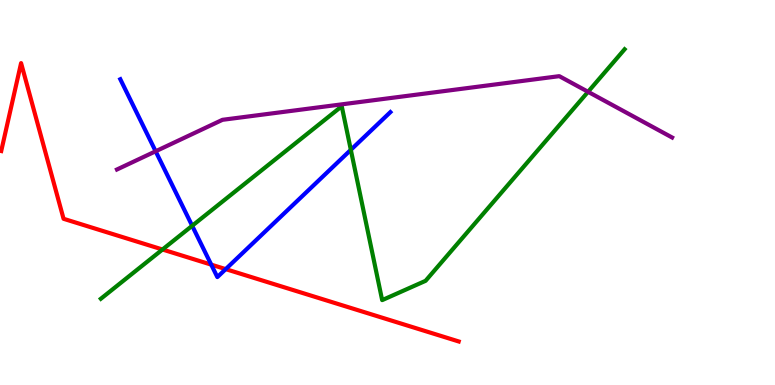[{'lines': ['blue', 'red'], 'intersections': [{'x': 2.73, 'y': 3.13}, {'x': 2.91, 'y': 3.01}]}, {'lines': ['green', 'red'], 'intersections': [{'x': 2.1, 'y': 3.52}]}, {'lines': ['purple', 'red'], 'intersections': []}, {'lines': ['blue', 'green'], 'intersections': [{'x': 2.48, 'y': 4.14}, {'x': 4.53, 'y': 6.11}]}, {'lines': ['blue', 'purple'], 'intersections': [{'x': 2.01, 'y': 6.07}]}, {'lines': ['green', 'purple'], 'intersections': [{'x': 7.59, 'y': 7.62}]}]